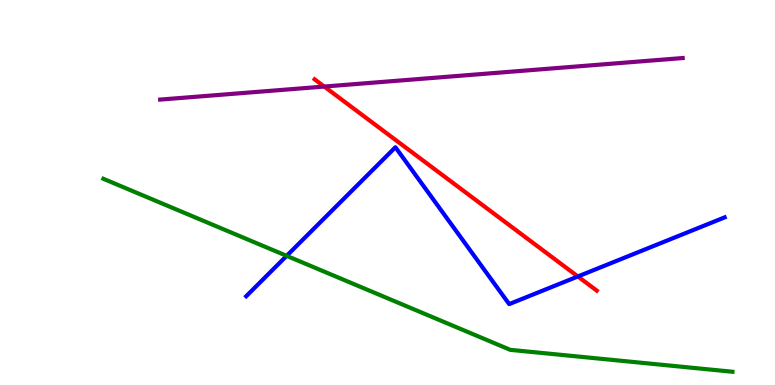[{'lines': ['blue', 'red'], 'intersections': [{'x': 7.46, 'y': 2.82}]}, {'lines': ['green', 'red'], 'intersections': []}, {'lines': ['purple', 'red'], 'intersections': [{'x': 4.18, 'y': 7.75}]}, {'lines': ['blue', 'green'], 'intersections': [{'x': 3.7, 'y': 3.35}]}, {'lines': ['blue', 'purple'], 'intersections': []}, {'lines': ['green', 'purple'], 'intersections': []}]